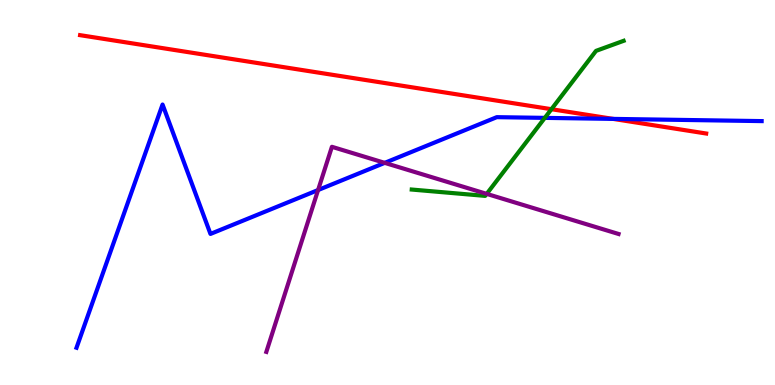[{'lines': ['blue', 'red'], 'intersections': [{'x': 7.91, 'y': 6.91}]}, {'lines': ['green', 'red'], 'intersections': [{'x': 7.12, 'y': 7.16}]}, {'lines': ['purple', 'red'], 'intersections': []}, {'lines': ['blue', 'green'], 'intersections': [{'x': 7.03, 'y': 6.94}]}, {'lines': ['blue', 'purple'], 'intersections': [{'x': 4.1, 'y': 5.06}, {'x': 4.96, 'y': 5.77}]}, {'lines': ['green', 'purple'], 'intersections': [{'x': 6.28, 'y': 4.96}]}]